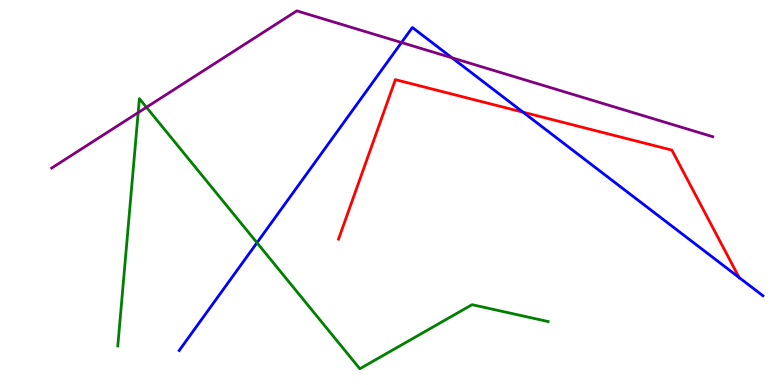[{'lines': ['blue', 'red'], 'intersections': [{'x': 6.75, 'y': 7.09}, {'x': 9.54, 'y': 2.79}]}, {'lines': ['green', 'red'], 'intersections': []}, {'lines': ['purple', 'red'], 'intersections': []}, {'lines': ['blue', 'green'], 'intersections': [{'x': 3.32, 'y': 3.7}]}, {'lines': ['blue', 'purple'], 'intersections': [{'x': 5.18, 'y': 8.9}, {'x': 5.83, 'y': 8.5}]}, {'lines': ['green', 'purple'], 'intersections': [{'x': 1.78, 'y': 7.08}, {'x': 1.89, 'y': 7.21}]}]